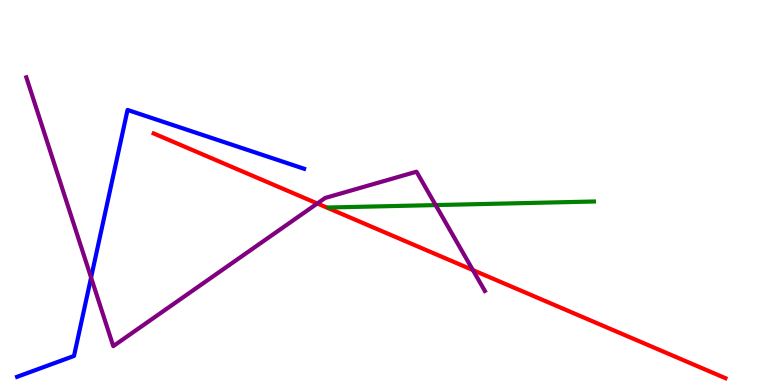[{'lines': ['blue', 'red'], 'intersections': []}, {'lines': ['green', 'red'], 'intersections': []}, {'lines': ['purple', 'red'], 'intersections': [{'x': 4.09, 'y': 4.71}, {'x': 6.1, 'y': 2.99}]}, {'lines': ['blue', 'green'], 'intersections': []}, {'lines': ['blue', 'purple'], 'intersections': [{'x': 1.18, 'y': 2.79}]}, {'lines': ['green', 'purple'], 'intersections': [{'x': 5.62, 'y': 4.67}]}]